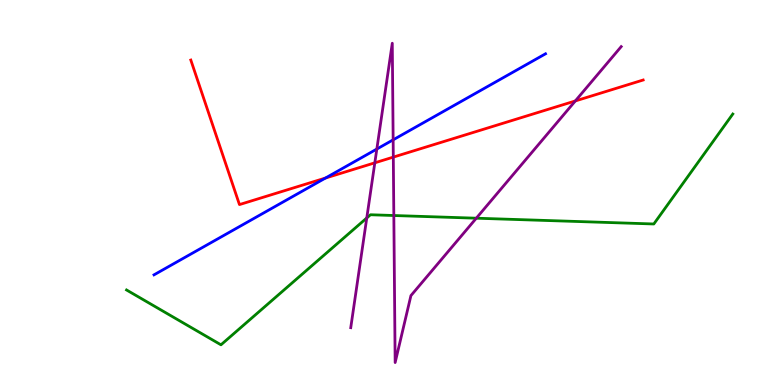[{'lines': ['blue', 'red'], 'intersections': [{'x': 4.2, 'y': 5.38}]}, {'lines': ['green', 'red'], 'intersections': []}, {'lines': ['purple', 'red'], 'intersections': [{'x': 4.84, 'y': 5.77}, {'x': 5.07, 'y': 5.92}, {'x': 7.42, 'y': 7.38}]}, {'lines': ['blue', 'green'], 'intersections': []}, {'lines': ['blue', 'purple'], 'intersections': [{'x': 4.86, 'y': 6.13}, {'x': 5.07, 'y': 6.37}]}, {'lines': ['green', 'purple'], 'intersections': [{'x': 4.73, 'y': 4.34}, {'x': 5.08, 'y': 4.4}, {'x': 6.15, 'y': 4.33}]}]